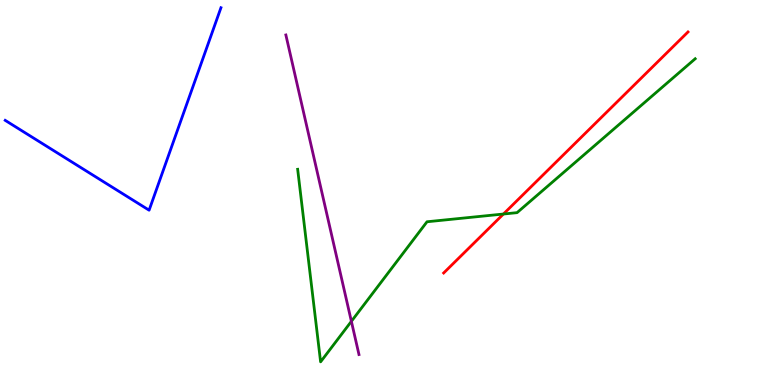[{'lines': ['blue', 'red'], 'intersections': []}, {'lines': ['green', 'red'], 'intersections': [{'x': 6.5, 'y': 4.44}]}, {'lines': ['purple', 'red'], 'intersections': []}, {'lines': ['blue', 'green'], 'intersections': []}, {'lines': ['blue', 'purple'], 'intersections': []}, {'lines': ['green', 'purple'], 'intersections': [{'x': 4.53, 'y': 1.65}]}]